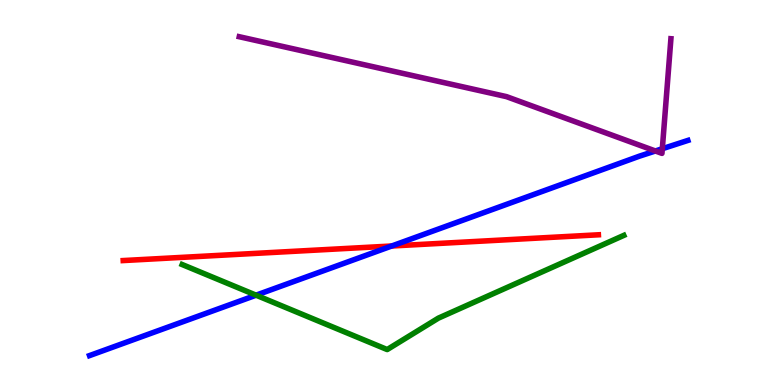[{'lines': ['blue', 'red'], 'intersections': [{'x': 5.05, 'y': 3.61}]}, {'lines': ['green', 'red'], 'intersections': []}, {'lines': ['purple', 'red'], 'intersections': []}, {'lines': ['blue', 'green'], 'intersections': [{'x': 3.3, 'y': 2.33}]}, {'lines': ['blue', 'purple'], 'intersections': [{'x': 8.46, 'y': 6.08}, {'x': 8.55, 'y': 6.14}]}, {'lines': ['green', 'purple'], 'intersections': []}]